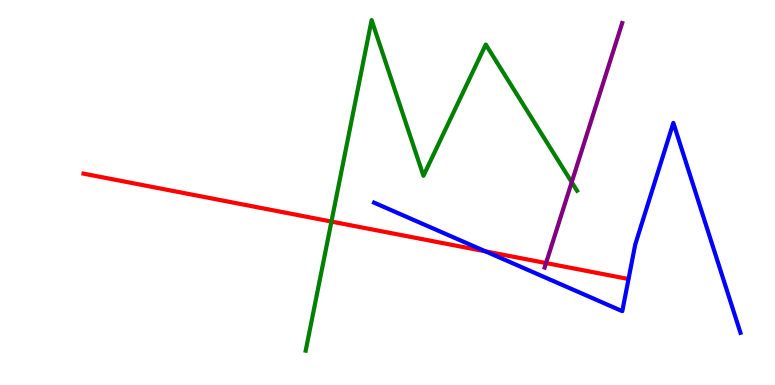[{'lines': ['blue', 'red'], 'intersections': [{'x': 6.26, 'y': 3.47}]}, {'lines': ['green', 'red'], 'intersections': [{'x': 4.28, 'y': 4.24}]}, {'lines': ['purple', 'red'], 'intersections': [{'x': 7.05, 'y': 3.17}]}, {'lines': ['blue', 'green'], 'intersections': []}, {'lines': ['blue', 'purple'], 'intersections': []}, {'lines': ['green', 'purple'], 'intersections': [{'x': 7.38, 'y': 5.27}]}]